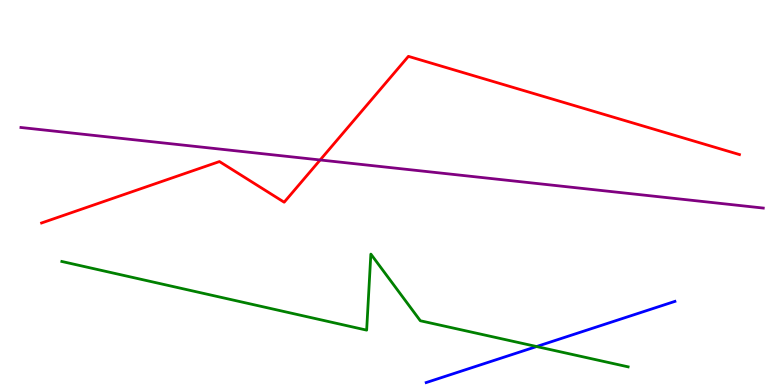[{'lines': ['blue', 'red'], 'intersections': []}, {'lines': ['green', 'red'], 'intersections': []}, {'lines': ['purple', 'red'], 'intersections': [{'x': 4.13, 'y': 5.84}]}, {'lines': ['blue', 'green'], 'intersections': [{'x': 6.92, 'y': 0.999}]}, {'lines': ['blue', 'purple'], 'intersections': []}, {'lines': ['green', 'purple'], 'intersections': []}]